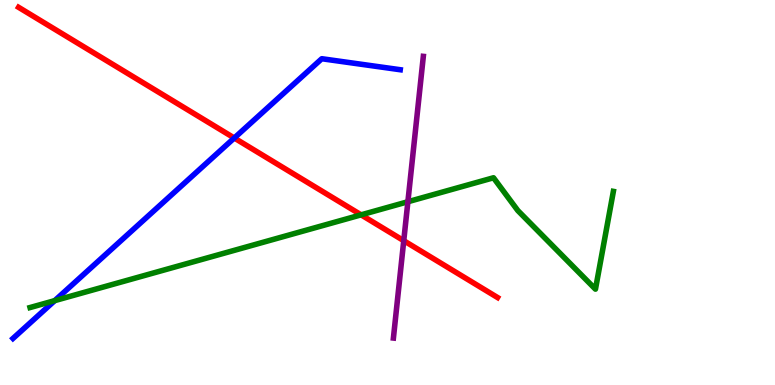[{'lines': ['blue', 'red'], 'intersections': [{'x': 3.02, 'y': 6.42}]}, {'lines': ['green', 'red'], 'intersections': [{'x': 4.66, 'y': 4.42}]}, {'lines': ['purple', 'red'], 'intersections': [{'x': 5.21, 'y': 3.75}]}, {'lines': ['blue', 'green'], 'intersections': [{'x': 0.706, 'y': 2.19}]}, {'lines': ['blue', 'purple'], 'intersections': []}, {'lines': ['green', 'purple'], 'intersections': [{'x': 5.26, 'y': 4.76}]}]